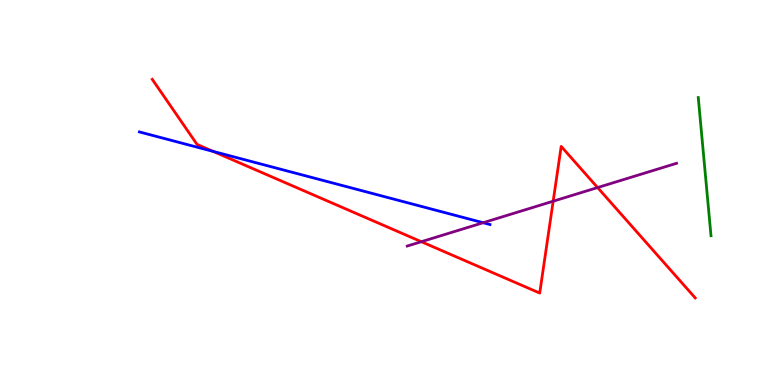[{'lines': ['blue', 'red'], 'intersections': [{'x': 2.75, 'y': 6.07}]}, {'lines': ['green', 'red'], 'intersections': []}, {'lines': ['purple', 'red'], 'intersections': [{'x': 5.44, 'y': 3.72}, {'x': 7.14, 'y': 4.77}, {'x': 7.71, 'y': 5.13}]}, {'lines': ['blue', 'green'], 'intersections': []}, {'lines': ['blue', 'purple'], 'intersections': [{'x': 6.23, 'y': 4.22}]}, {'lines': ['green', 'purple'], 'intersections': []}]